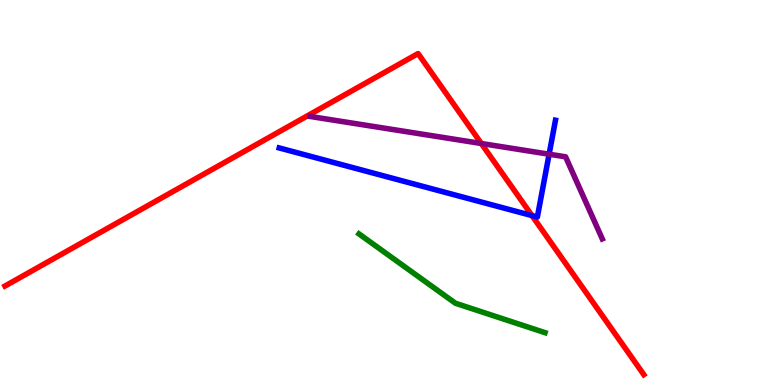[{'lines': ['blue', 'red'], 'intersections': [{'x': 6.86, 'y': 4.4}]}, {'lines': ['green', 'red'], 'intersections': []}, {'lines': ['purple', 'red'], 'intersections': [{'x': 6.21, 'y': 6.27}]}, {'lines': ['blue', 'green'], 'intersections': []}, {'lines': ['blue', 'purple'], 'intersections': [{'x': 7.09, 'y': 5.99}]}, {'lines': ['green', 'purple'], 'intersections': []}]